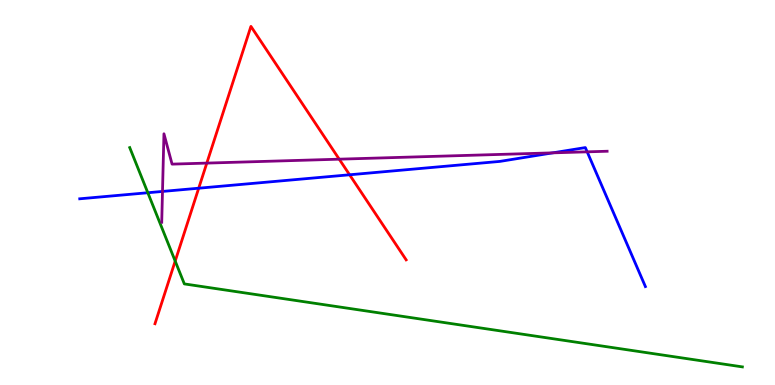[{'lines': ['blue', 'red'], 'intersections': [{'x': 2.56, 'y': 5.11}, {'x': 4.51, 'y': 5.46}]}, {'lines': ['green', 'red'], 'intersections': [{'x': 2.26, 'y': 3.22}]}, {'lines': ['purple', 'red'], 'intersections': [{'x': 2.67, 'y': 5.76}, {'x': 4.38, 'y': 5.87}]}, {'lines': ['blue', 'green'], 'intersections': [{'x': 1.91, 'y': 4.99}]}, {'lines': ['blue', 'purple'], 'intersections': [{'x': 2.1, 'y': 5.03}, {'x': 7.13, 'y': 6.03}, {'x': 7.58, 'y': 6.06}]}, {'lines': ['green', 'purple'], 'intersections': []}]